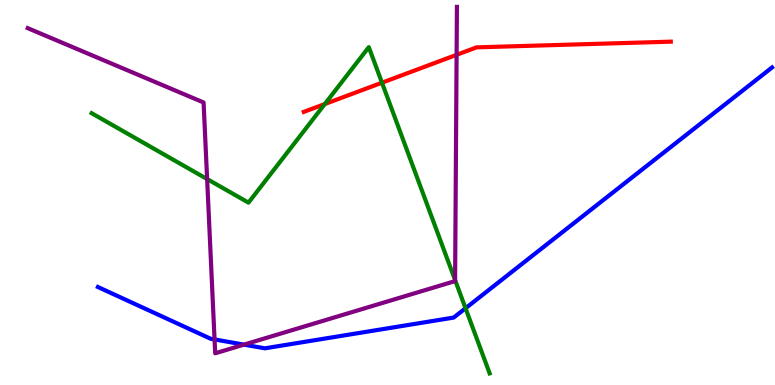[{'lines': ['blue', 'red'], 'intersections': []}, {'lines': ['green', 'red'], 'intersections': [{'x': 4.19, 'y': 7.3}, {'x': 4.93, 'y': 7.85}]}, {'lines': ['purple', 'red'], 'intersections': [{'x': 5.89, 'y': 8.58}]}, {'lines': ['blue', 'green'], 'intersections': [{'x': 6.01, 'y': 1.99}]}, {'lines': ['blue', 'purple'], 'intersections': [{'x': 2.77, 'y': 1.18}, {'x': 3.15, 'y': 1.05}]}, {'lines': ['green', 'purple'], 'intersections': [{'x': 2.67, 'y': 5.35}, {'x': 5.87, 'y': 2.72}]}]